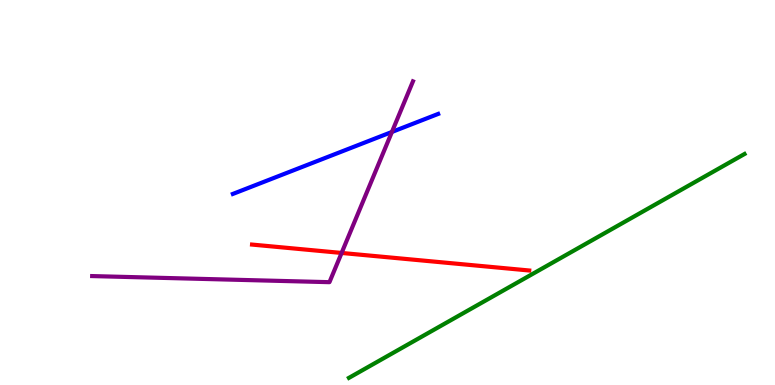[{'lines': ['blue', 'red'], 'intersections': []}, {'lines': ['green', 'red'], 'intersections': []}, {'lines': ['purple', 'red'], 'intersections': [{'x': 4.41, 'y': 3.43}]}, {'lines': ['blue', 'green'], 'intersections': []}, {'lines': ['blue', 'purple'], 'intersections': [{'x': 5.06, 'y': 6.57}]}, {'lines': ['green', 'purple'], 'intersections': []}]